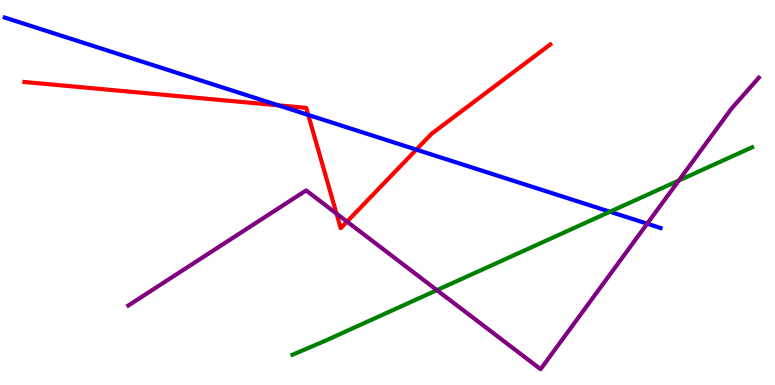[{'lines': ['blue', 'red'], 'intersections': [{'x': 3.59, 'y': 7.26}, {'x': 3.98, 'y': 7.01}, {'x': 5.37, 'y': 6.11}]}, {'lines': ['green', 'red'], 'intersections': []}, {'lines': ['purple', 'red'], 'intersections': [{'x': 4.34, 'y': 4.45}, {'x': 4.48, 'y': 4.24}]}, {'lines': ['blue', 'green'], 'intersections': [{'x': 7.87, 'y': 4.5}]}, {'lines': ['blue', 'purple'], 'intersections': [{'x': 8.35, 'y': 4.19}]}, {'lines': ['green', 'purple'], 'intersections': [{'x': 5.64, 'y': 2.46}, {'x': 8.76, 'y': 5.31}]}]